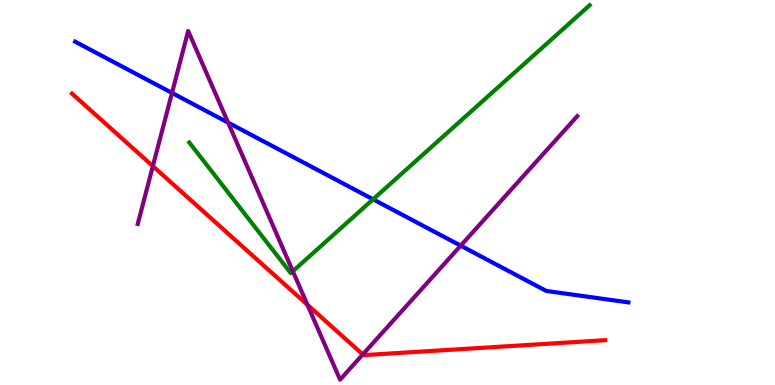[{'lines': ['blue', 'red'], 'intersections': []}, {'lines': ['green', 'red'], 'intersections': []}, {'lines': ['purple', 'red'], 'intersections': [{'x': 1.97, 'y': 5.68}, {'x': 3.97, 'y': 2.08}, {'x': 4.68, 'y': 0.794}]}, {'lines': ['blue', 'green'], 'intersections': [{'x': 4.81, 'y': 4.82}]}, {'lines': ['blue', 'purple'], 'intersections': [{'x': 2.22, 'y': 7.59}, {'x': 2.94, 'y': 6.82}, {'x': 5.94, 'y': 3.62}]}, {'lines': ['green', 'purple'], 'intersections': [{'x': 3.78, 'y': 2.95}]}]